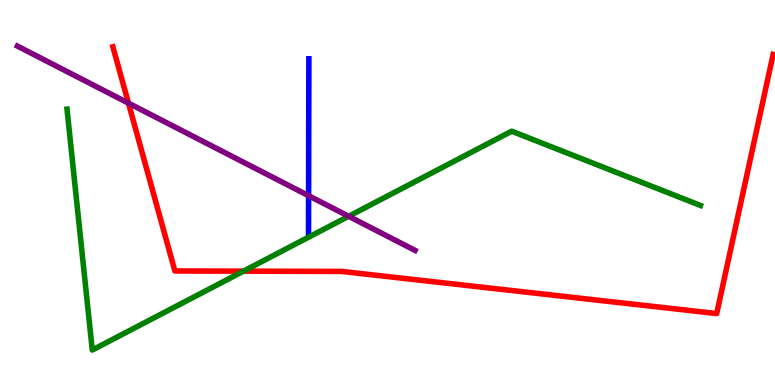[{'lines': ['blue', 'red'], 'intersections': []}, {'lines': ['green', 'red'], 'intersections': [{'x': 3.14, 'y': 2.96}]}, {'lines': ['purple', 'red'], 'intersections': [{'x': 1.66, 'y': 7.32}]}, {'lines': ['blue', 'green'], 'intersections': []}, {'lines': ['blue', 'purple'], 'intersections': [{'x': 3.98, 'y': 4.92}]}, {'lines': ['green', 'purple'], 'intersections': [{'x': 4.5, 'y': 4.38}]}]